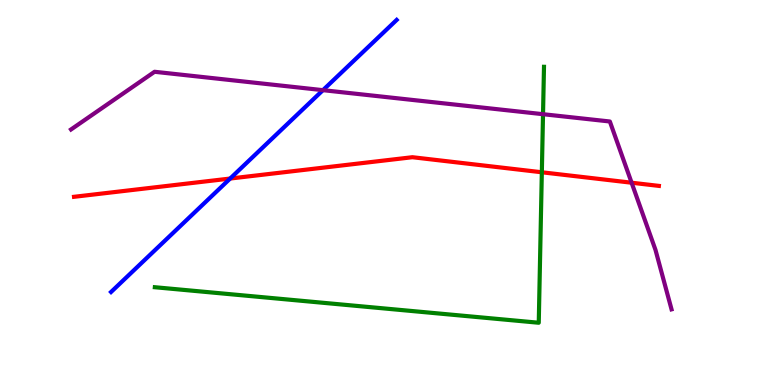[{'lines': ['blue', 'red'], 'intersections': [{'x': 2.97, 'y': 5.36}]}, {'lines': ['green', 'red'], 'intersections': [{'x': 6.99, 'y': 5.53}]}, {'lines': ['purple', 'red'], 'intersections': [{'x': 8.15, 'y': 5.25}]}, {'lines': ['blue', 'green'], 'intersections': []}, {'lines': ['blue', 'purple'], 'intersections': [{'x': 4.17, 'y': 7.66}]}, {'lines': ['green', 'purple'], 'intersections': [{'x': 7.01, 'y': 7.03}]}]